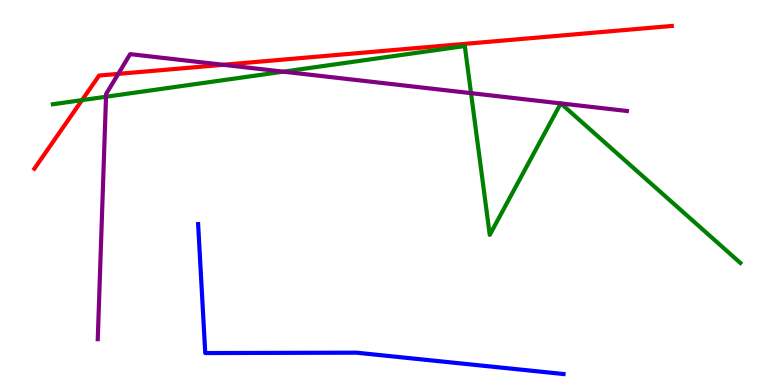[{'lines': ['blue', 'red'], 'intersections': []}, {'lines': ['green', 'red'], 'intersections': [{'x': 1.06, 'y': 7.4}]}, {'lines': ['purple', 'red'], 'intersections': [{'x': 1.53, 'y': 8.08}, {'x': 2.88, 'y': 8.32}]}, {'lines': ['blue', 'green'], 'intersections': []}, {'lines': ['blue', 'purple'], 'intersections': []}, {'lines': ['green', 'purple'], 'intersections': [{'x': 1.37, 'y': 7.49}, {'x': 3.66, 'y': 8.14}, {'x': 6.08, 'y': 7.58}, {'x': 7.24, 'y': 7.31}, {'x': 7.24, 'y': 7.31}]}]